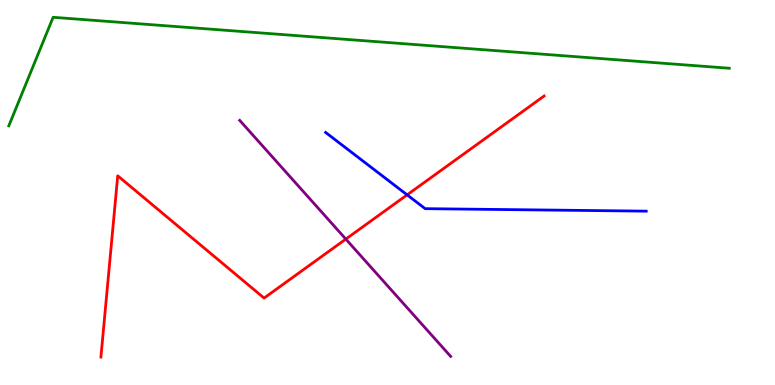[{'lines': ['blue', 'red'], 'intersections': [{'x': 5.25, 'y': 4.94}]}, {'lines': ['green', 'red'], 'intersections': []}, {'lines': ['purple', 'red'], 'intersections': [{'x': 4.46, 'y': 3.79}]}, {'lines': ['blue', 'green'], 'intersections': []}, {'lines': ['blue', 'purple'], 'intersections': []}, {'lines': ['green', 'purple'], 'intersections': []}]